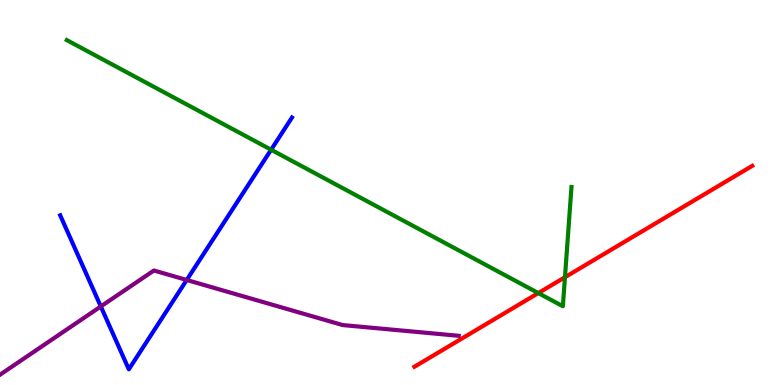[{'lines': ['blue', 'red'], 'intersections': []}, {'lines': ['green', 'red'], 'intersections': [{'x': 6.95, 'y': 2.39}, {'x': 7.29, 'y': 2.8}]}, {'lines': ['purple', 'red'], 'intersections': []}, {'lines': ['blue', 'green'], 'intersections': [{'x': 3.5, 'y': 6.11}]}, {'lines': ['blue', 'purple'], 'intersections': [{'x': 1.3, 'y': 2.04}, {'x': 2.41, 'y': 2.73}]}, {'lines': ['green', 'purple'], 'intersections': []}]